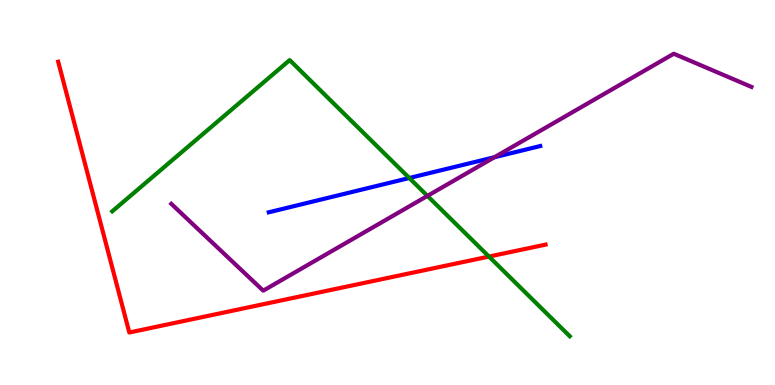[{'lines': ['blue', 'red'], 'intersections': []}, {'lines': ['green', 'red'], 'intersections': [{'x': 6.31, 'y': 3.34}]}, {'lines': ['purple', 'red'], 'intersections': []}, {'lines': ['blue', 'green'], 'intersections': [{'x': 5.28, 'y': 5.38}]}, {'lines': ['blue', 'purple'], 'intersections': [{'x': 6.38, 'y': 5.92}]}, {'lines': ['green', 'purple'], 'intersections': [{'x': 5.52, 'y': 4.91}]}]